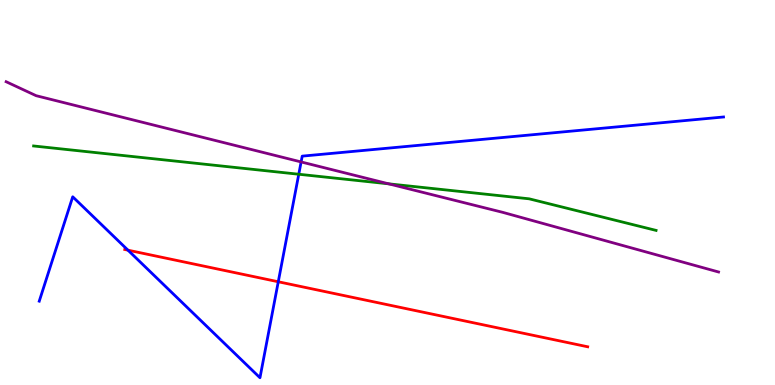[{'lines': ['blue', 'red'], 'intersections': [{'x': 1.65, 'y': 3.5}, {'x': 3.59, 'y': 2.68}]}, {'lines': ['green', 'red'], 'intersections': []}, {'lines': ['purple', 'red'], 'intersections': []}, {'lines': ['blue', 'green'], 'intersections': [{'x': 3.86, 'y': 5.47}]}, {'lines': ['blue', 'purple'], 'intersections': [{'x': 3.89, 'y': 5.79}]}, {'lines': ['green', 'purple'], 'intersections': [{'x': 5.02, 'y': 5.23}]}]